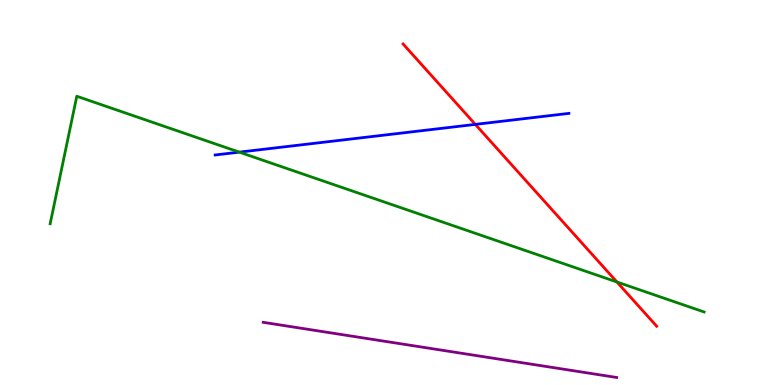[{'lines': ['blue', 'red'], 'intersections': [{'x': 6.13, 'y': 6.77}]}, {'lines': ['green', 'red'], 'intersections': [{'x': 7.96, 'y': 2.68}]}, {'lines': ['purple', 'red'], 'intersections': []}, {'lines': ['blue', 'green'], 'intersections': [{'x': 3.09, 'y': 6.05}]}, {'lines': ['blue', 'purple'], 'intersections': []}, {'lines': ['green', 'purple'], 'intersections': []}]